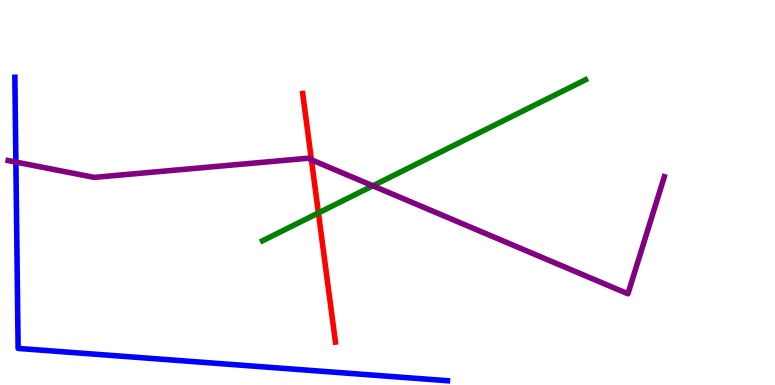[{'lines': ['blue', 'red'], 'intersections': []}, {'lines': ['green', 'red'], 'intersections': [{'x': 4.11, 'y': 4.47}]}, {'lines': ['purple', 'red'], 'intersections': [{'x': 4.02, 'y': 5.85}]}, {'lines': ['blue', 'green'], 'intersections': []}, {'lines': ['blue', 'purple'], 'intersections': [{'x': 0.205, 'y': 5.79}]}, {'lines': ['green', 'purple'], 'intersections': [{'x': 4.81, 'y': 5.17}]}]